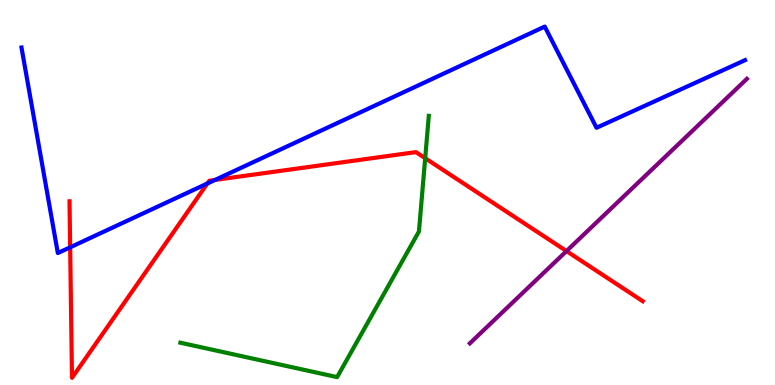[{'lines': ['blue', 'red'], 'intersections': [{'x': 0.905, 'y': 3.58}, {'x': 2.68, 'y': 5.23}, {'x': 2.77, 'y': 5.33}]}, {'lines': ['green', 'red'], 'intersections': [{'x': 5.49, 'y': 5.89}]}, {'lines': ['purple', 'red'], 'intersections': [{'x': 7.31, 'y': 3.48}]}, {'lines': ['blue', 'green'], 'intersections': []}, {'lines': ['blue', 'purple'], 'intersections': []}, {'lines': ['green', 'purple'], 'intersections': []}]